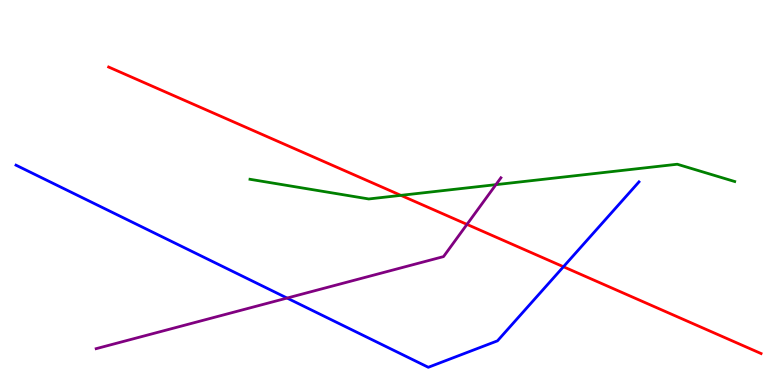[{'lines': ['blue', 'red'], 'intersections': [{'x': 7.27, 'y': 3.07}]}, {'lines': ['green', 'red'], 'intersections': [{'x': 5.17, 'y': 4.93}]}, {'lines': ['purple', 'red'], 'intersections': [{'x': 6.03, 'y': 4.17}]}, {'lines': ['blue', 'green'], 'intersections': []}, {'lines': ['blue', 'purple'], 'intersections': [{'x': 3.7, 'y': 2.26}]}, {'lines': ['green', 'purple'], 'intersections': [{'x': 6.4, 'y': 5.2}]}]